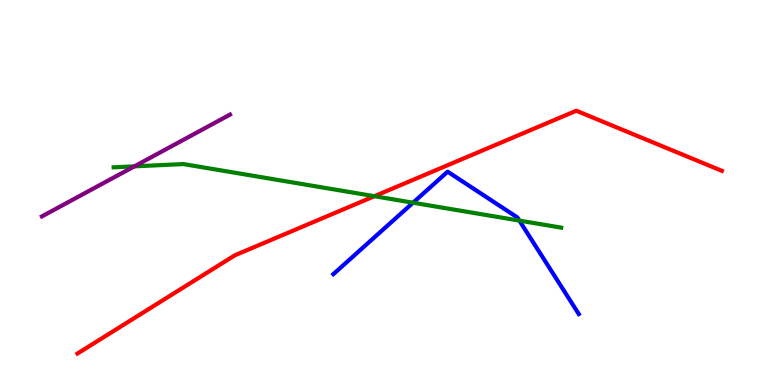[{'lines': ['blue', 'red'], 'intersections': []}, {'lines': ['green', 'red'], 'intersections': [{'x': 4.83, 'y': 4.9}]}, {'lines': ['purple', 'red'], 'intersections': []}, {'lines': ['blue', 'green'], 'intersections': [{'x': 5.33, 'y': 4.73}, {'x': 6.7, 'y': 4.27}]}, {'lines': ['blue', 'purple'], 'intersections': []}, {'lines': ['green', 'purple'], 'intersections': [{'x': 1.73, 'y': 5.68}]}]